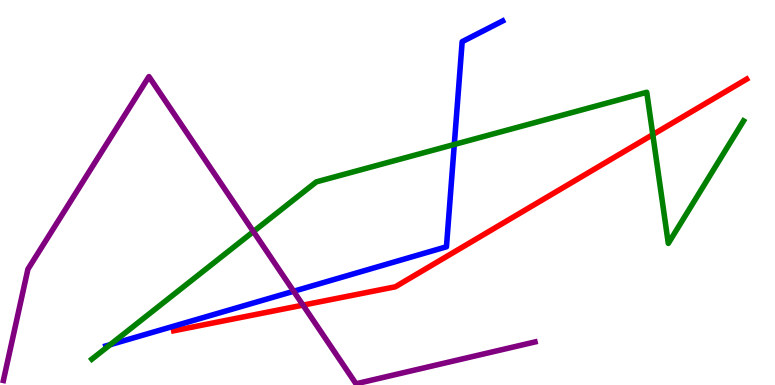[{'lines': ['blue', 'red'], 'intersections': []}, {'lines': ['green', 'red'], 'intersections': [{'x': 8.42, 'y': 6.5}]}, {'lines': ['purple', 'red'], 'intersections': [{'x': 3.91, 'y': 2.07}]}, {'lines': ['blue', 'green'], 'intersections': [{'x': 1.42, 'y': 1.05}, {'x': 5.86, 'y': 6.25}]}, {'lines': ['blue', 'purple'], 'intersections': [{'x': 3.79, 'y': 2.43}]}, {'lines': ['green', 'purple'], 'intersections': [{'x': 3.27, 'y': 3.98}]}]